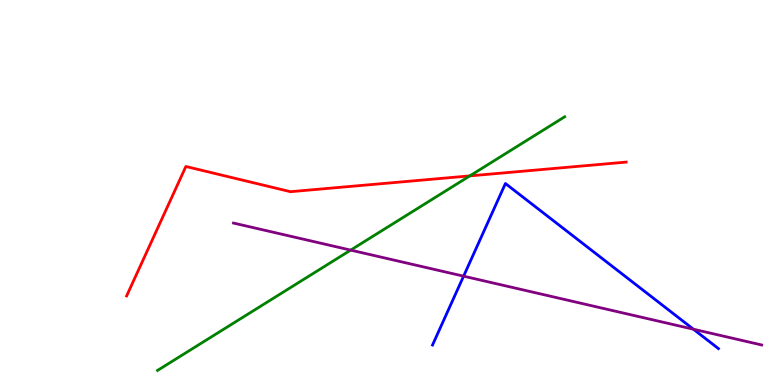[{'lines': ['blue', 'red'], 'intersections': []}, {'lines': ['green', 'red'], 'intersections': [{'x': 6.06, 'y': 5.43}]}, {'lines': ['purple', 'red'], 'intersections': []}, {'lines': ['blue', 'green'], 'intersections': []}, {'lines': ['blue', 'purple'], 'intersections': [{'x': 5.98, 'y': 2.83}, {'x': 8.95, 'y': 1.45}]}, {'lines': ['green', 'purple'], 'intersections': [{'x': 4.52, 'y': 3.5}]}]